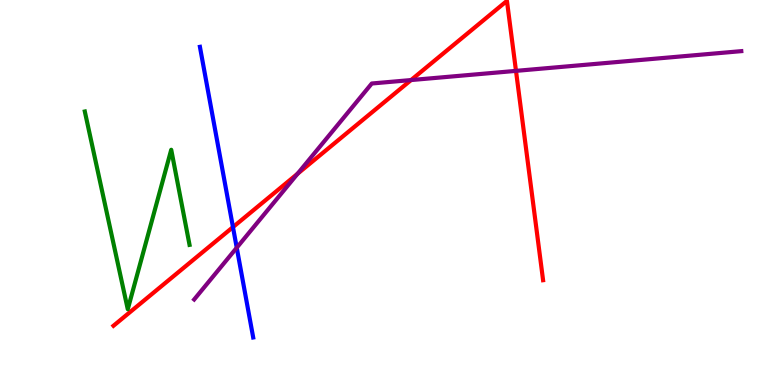[{'lines': ['blue', 'red'], 'intersections': [{'x': 3.01, 'y': 4.1}]}, {'lines': ['green', 'red'], 'intersections': []}, {'lines': ['purple', 'red'], 'intersections': [{'x': 3.84, 'y': 5.49}, {'x': 5.3, 'y': 7.92}, {'x': 6.66, 'y': 8.16}]}, {'lines': ['blue', 'green'], 'intersections': []}, {'lines': ['blue', 'purple'], 'intersections': [{'x': 3.05, 'y': 3.57}]}, {'lines': ['green', 'purple'], 'intersections': []}]